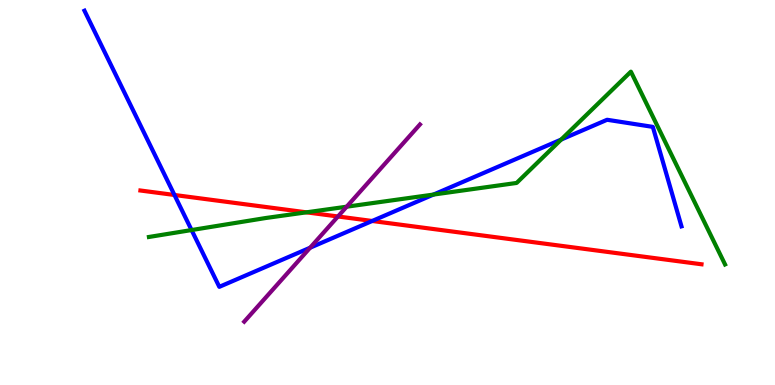[{'lines': ['blue', 'red'], 'intersections': [{'x': 2.25, 'y': 4.94}, {'x': 4.8, 'y': 4.26}]}, {'lines': ['green', 'red'], 'intersections': [{'x': 3.95, 'y': 4.48}]}, {'lines': ['purple', 'red'], 'intersections': [{'x': 4.36, 'y': 4.38}]}, {'lines': ['blue', 'green'], 'intersections': [{'x': 2.47, 'y': 4.02}, {'x': 5.59, 'y': 4.95}, {'x': 7.24, 'y': 6.37}]}, {'lines': ['blue', 'purple'], 'intersections': [{'x': 4.0, 'y': 3.57}]}, {'lines': ['green', 'purple'], 'intersections': [{'x': 4.47, 'y': 4.63}]}]